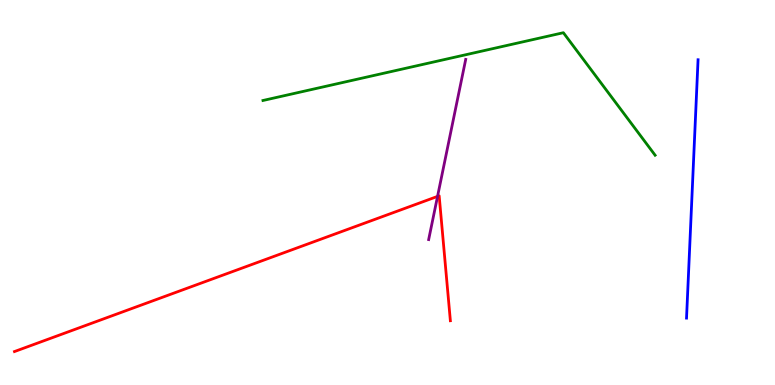[{'lines': ['blue', 'red'], 'intersections': []}, {'lines': ['green', 'red'], 'intersections': []}, {'lines': ['purple', 'red'], 'intersections': [{'x': 5.65, 'y': 4.9}]}, {'lines': ['blue', 'green'], 'intersections': []}, {'lines': ['blue', 'purple'], 'intersections': []}, {'lines': ['green', 'purple'], 'intersections': []}]